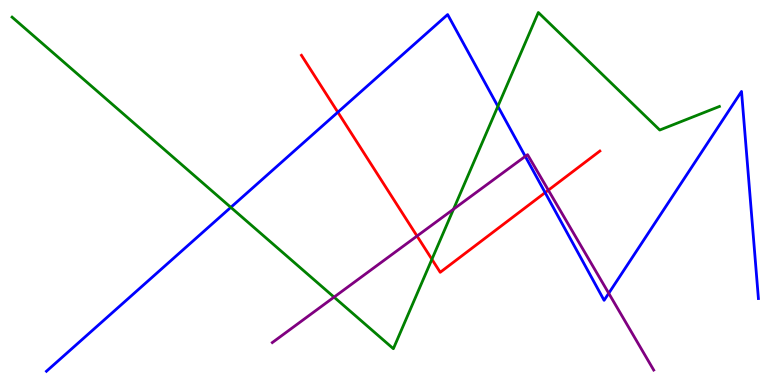[{'lines': ['blue', 'red'], 'intersections': [{'x': 4.36, 'y': 7.09}, {'x': 7.03, 'y': 5.0}]}, {'lines': ['green', 'red'], 'intersections': [{'x': 5.57, 'y': 3.27}]}, {'lines': ['purple', 'red'], 'intersections': [{'x': 5.38, 'y': 3.87}, {'x': 7.08, 'y': 5.06}]}, {'lines': ['blue', 'green'], 'intersections': [{'x': 2.98, 'y': 4.61}, {'x': 6.42, 'y': 7.24}]}, {'lines': ['blue', 'purple'], 'intersections': [{'x': 6.78, 'y': 5.94}, {'x': 7.85, 'y': 2.38}]}, {'lines': ['green', 'purple'], 'intersections': [{'x': 4.31, 'y': 2.28}, {'x': 5.85, 'y': 4.57}]}]